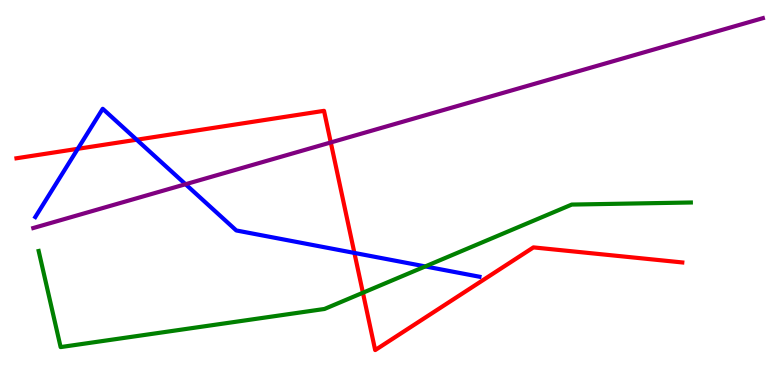[{'lines': ['blue', 'red'], 'intersections': [{'x': 1.0, 'y': 6.13}, {'x': 1.76, 'y': 6.37}, {'x': 4.57, 'y': 3.43}]}, {'lines': ['green', 'red'], 'intersections': [{'x': 4.68, 'y': 2.4}]}, {'lines': ['purple', 'red'], 'intersections': [{'x': 4.27, 'y': 6.3}]}, {'lines': ['blue', 'green'], 'intersections': [{'x': 5.49, 'y': 3.08}]}, {'lines': ['blue', 'purple'], 'intersections': [{'x': 2.39, 'y': 5.21}]}, {'lines': ['green', 'purple'], 'intersections': []}]